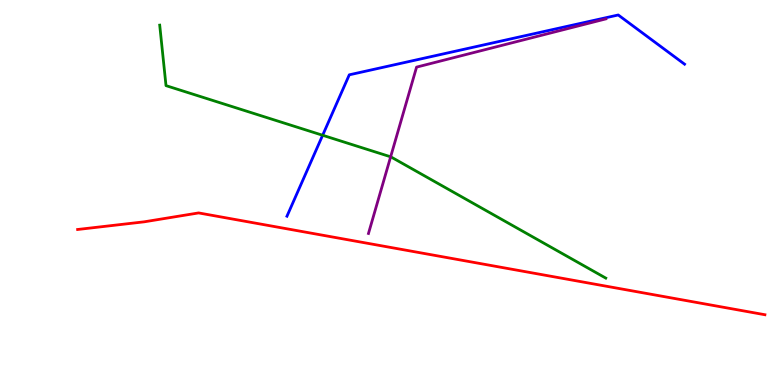[{'lines': ['blue', 'red'], 'intersections': []}, {'lines': ['green', 'red'], 'intersections': []}, {'lines': ['purple', 'red'], 'intersections': []}, {'lines': ['blue', 'green'], 'intersections': [{'x': 4.16, 'y': 6.49}]}, {'lines': ['blue', 'purple'], 'intersections': []}, {'lines': ['green', 'purple'], 'intersections': [{'x': 5.04, 'y': 5.93}]}]